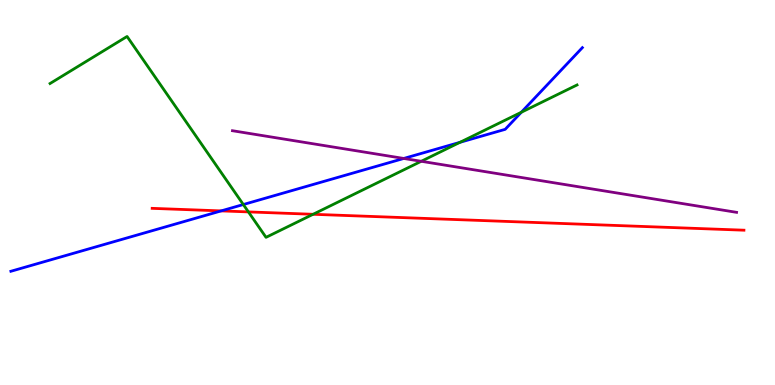[{'lines': ['blue', 'red'], 'intersections': [{'x': 2.85, 'y': 4.52}]}, {'lines': ['green', 'red'], 'intersections': [{'x': 3.21, 'y': 4.5}, {'x': 4.04, 'y': 4.43}]}, {'lines': ['purple', 'red'], 'intersections': []}, {'lines': ['blue', 'green'], 'intersections': [{'x': 3.14, 'y': 4.69}, {'x': 5.94, 'y': 6.3}, {'x': 6.73, 'y': 7.08}]}, {'lines': ['blue', 'purple'], 'intersections': [{'x': 5.21, 'y': 5.88}]}, {'lines': ['green', 'purple'], 'intersections': [{'x': 5.44, 'y': 5.81}]}]